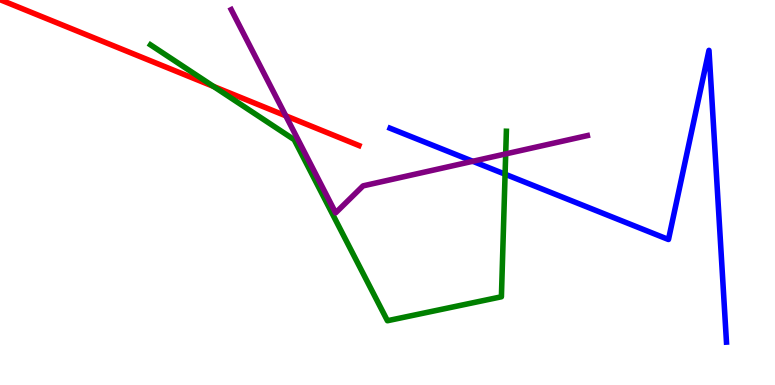[{'lines': ['blue', 'red'], 'intersections': []}, {'lines': ['green', 'red'], 'intersections': [{'x': 2.75, 'y': 7.76}]}, {'lines': ['purple', 'red'], 'intersections': [{'x': 3.69, 'y': 6.99}]}, {'lines': ['blue', 'green'], 'intersections': [{'x': 6.52, 'y': 5.48}]}, {'lines': ['blue', 'purple'], 'intersections': [{'x': 6.1, 'y': 5.81}]}, {'lines': ['green', 'purple'], 'intersections': [{'x': 6.53, 'y': 6.0}]}]